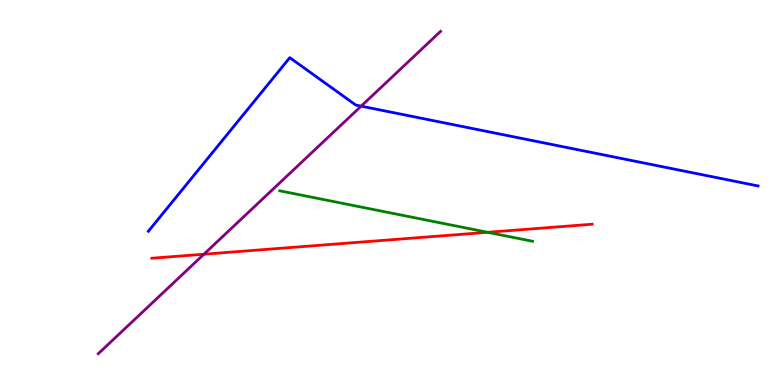[{'lines': ['blue', 'red'], 'intersections': []}, {'lines': ['green', 'red'], 'intersections': [{'x': 6.29, 'y': 3.97}]}, {'lines': ['purple', 'red'], 'intersections': [{'x': 2.63, 'y': 3.4}]}, {'lines': ['blue', 'green'], 'intersections': []}, {'lines': ['blue', 'purple'], 'intersections': [{'x': 4.66, 'y': 7.24}]}, {'lines': ['green', 'purple'], 'intersections': []}]